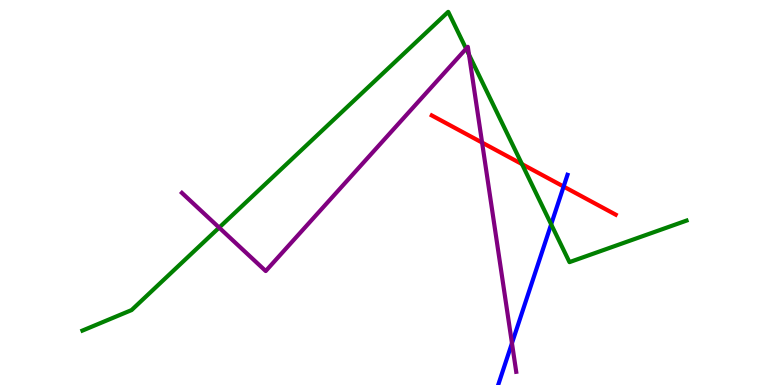[{'lines': ['blue', 'red'], 'intersections': [{'x': 7.27, 'y': 5.15}]}, {'lines': ['green', 'red'], 'intersections': [{'x': 6.74, 'y': 5.74}]}, {'lines': ['purple', 'red'], 'intersections': [{'x': 6.22, 'y': 6.3}]}, {'lines': ['blue', 'green'], 'intersections': [{'x': 7.11, 'y': 4.17}]}, {'lines': ['blue', 'purple'], 'intersections': [{'x': 6.61, 'y': 1.09}]}, {'lines': ['green', 'purple'], 'intersections': [{'x': 2.83, 'y': 4.09}, {'x': 6.01, 'y': 8.73}, {'x': 6.05, 'y': 8.58}]}]